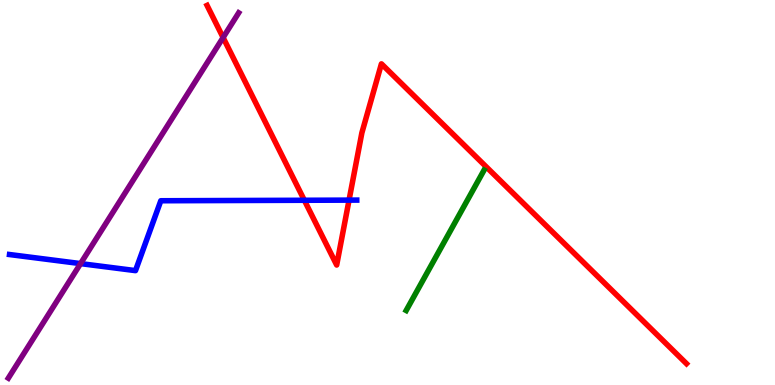[{'lines': ['blue', 'red'], 'intersections': [{'x': 3.93, 'y': 4.8}, {'x': 4.5, 'y': 4.8}]}, {'lines': ['green', 'red'], 'intersections': []}, {'lines': ['purple', 'red'], 'intersections': [{'x': 2.88, 'y': 9.02}]}, {'lines': ['blue', 'green'], 'intersections': []}, {'lines': ['blue', 'purple'], 'intersections': [{'x': 1.04, 'y': 3.15}]}, {'lines': ['green', 'purple'], 'intersections': []}]